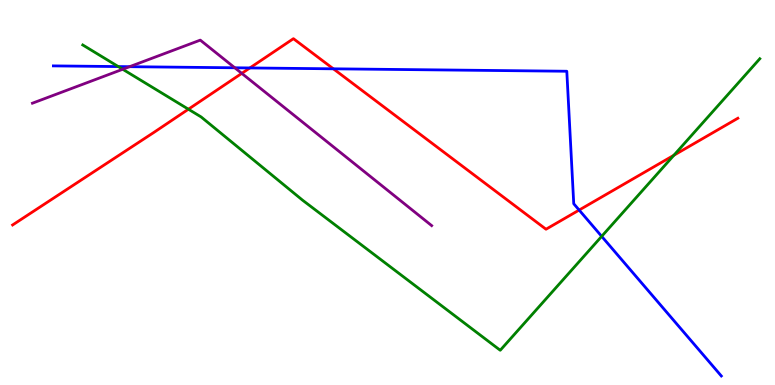[{'lines': ['blue', 'red'], 'intersections': [{'x': 3.22, 'y': 8.24}, {'x': 4.3, 'y': 8.21}, {'x': 7.47, 'y': 4.54}]}, {'lines': ['green', 'red'], 'intersections': [{'x': 2.43, 'y': 7.16}, {'x': 8.7, 'y': 5.97}]}, {'lines': ['purple', 'red'], 'intersections': [{'x': 3.12, 'y': 8.09}]}, {'lines': ['blue', 'green'], 'intersections': [{'x': 1.53, 'y': 8.27}, {'x': 7.76, 'y': 3.86}]}, {'lines': ['blue', 'purple'], 'intersections': [{'x': 1.67, 'y': 8.27}, {'x': 3.03, 'y': 8.24}]}, {'lines': ['green', 'purple'], 'intersections': [{'x': 1.58, 'y': 8.2}]}]